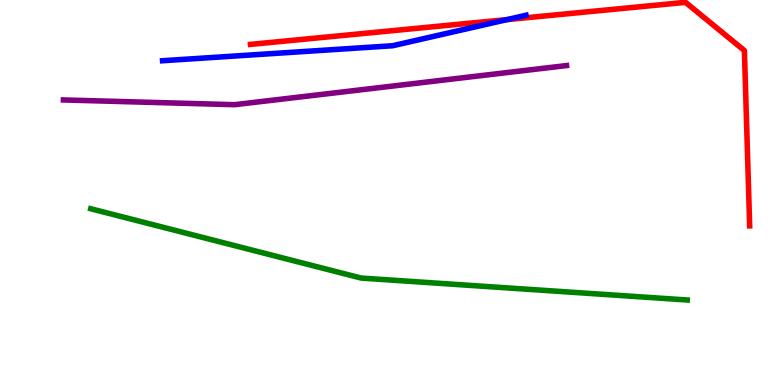[{'lines': ['blue', 'red'], 'intersections': [{'x': 6.54, 'y': 9.49}]}, {'lines': ['green', 'red'], 'intersections': []}, {'lines': ['purple', 'red'], 'intersections': []}, {'lines': ['blue', 'green'], 'intersections': []}, {'lines': ['blue', 'purple'], 'intersections': []}, {'lines': ['green', 'purple'], 'intersections': []}]